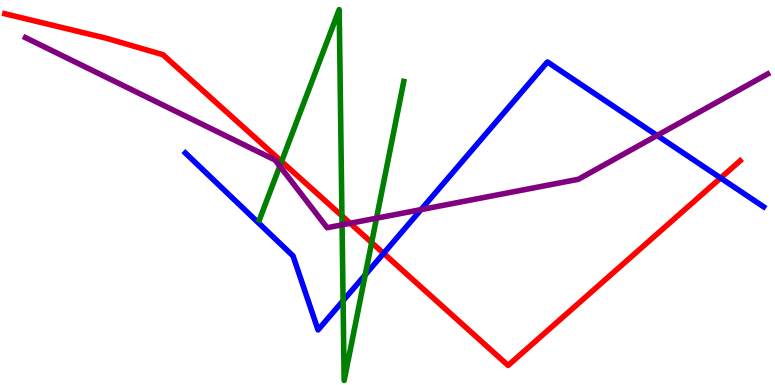[{'lines': ['blue', 'red'], 'intersections': [{'x': 4.95, 'y': 3.42}, {'x': 9.3, 'y': 5.38}]}, {'lines': ['green', 'red'], 'intersections': [{'x': 3.63, 'y': 5.81}, {'x': 4.41, 'y': 4.39}, {'x': 4.8, 'y': 3.7}]}, {'lines': ['purple', 'red'], 'intersections': [{'x': 4.52, 'y': 4.2}]}, {'lines': ['blue', 'green'], 'intersections': [{'x': 4.43, 'y': 2.19}, {'x': 4.71, 'y': 2.86}]}, {'lines': ['blue', 'purple'], 'intersections': [{'x': 5.43, 'y': 4.56}, {'x': 8.48, 'y': 6.48}]}, {'lines': ['green', 'purple'], 'intersections': [{'x': 3.61, 'y': 5.68}, {'x': 4.41, 'y': 4.16}, {'x': 4.86, 'y': 4.33}]}]